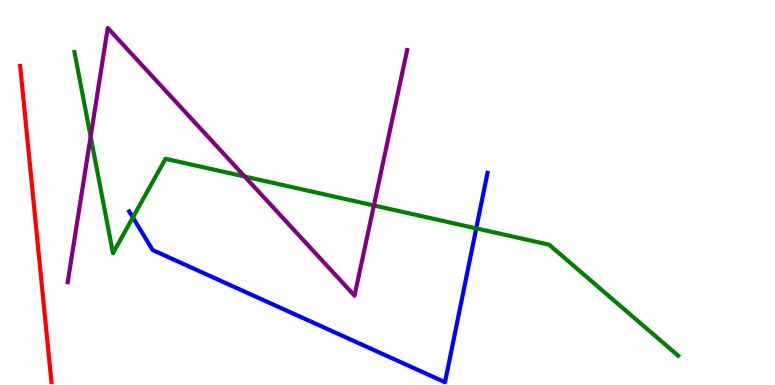[{'lines': ['blue', 'red'], 'intersections': []}, {'lines': ['green', 'red'], 'intersections': []}, {'lines': ['purple', 'red'], 'intersections': []}, {'lines': ['blue', 'green'], 'intersections': [{'x': 1.71, 'y': 4.35}, {'x': 6.15, 'y': 4.07}]}, {'lines': ['blue', 'purple'], 'intersections': []}, {'lines': ['green', 'purple'], 'intersections': [{'x': 1.17, 'y': 6.45}, {'x': 3.16, 'y': 5.41}, {'x': 4.82, 'y': 4.66}]}]